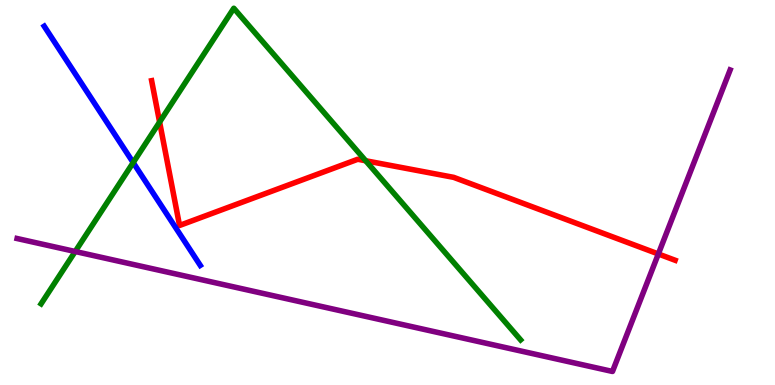[{'lines': ['blue', 'red'], 'intersections': []}, {'lines': ['green', 'red'], 'intersections': [{'x': 2.06, 'y': 6.83}, {'x': 4.72, 'y': 5.82}]}, {'lines': ['purple', 'red'], 'intersections': [{'x': 8.49, 'y': 3.4}]}, {'lines': ['blue', 'green'], 'intersections': [{'x': 1.72, 'y': 5.78}]}, {'lines': ['blue', 'purple'], 'intersections': []}, {'lines': ['green', 'purple'], 'intersections': [{'x': 0.97, 'y': 3.47}]}]